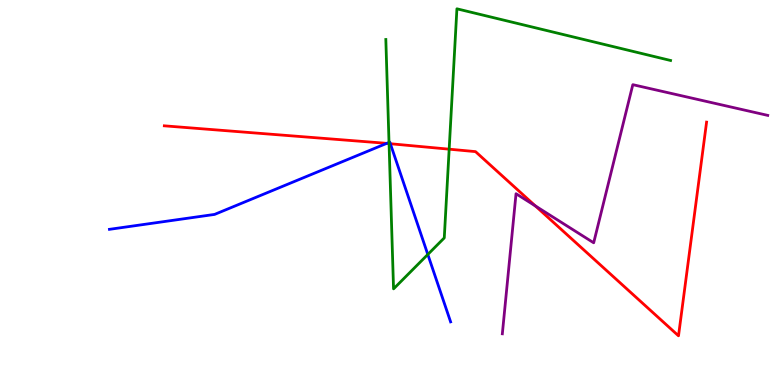[{'lines': ['blue', 'red'], 'intersections': [{'x': 4.99, 'y': 6.28}, {'x': 5.04, 'y': 6.27}]}, {'lines': ['green', 'red'], 'intersections': [{'x': 5.02, 'y': 6.27}, {'x': 5.8, 'y': 6.13}]}, {'lines': ['purple', 'red'], 'intersections': [{'x': 6.91, 'y': 4.65}]}, {'lines': ['blue', 'green'], 'intersections': [{'x': 5.02, 'y': 6.3}, {'x': 5.52, 'y': 3.39}]}, {'lines': ['blue', 'purple'], 'intersections': []}, {'lines': ['green', 'purple'], 'intersections': []}]